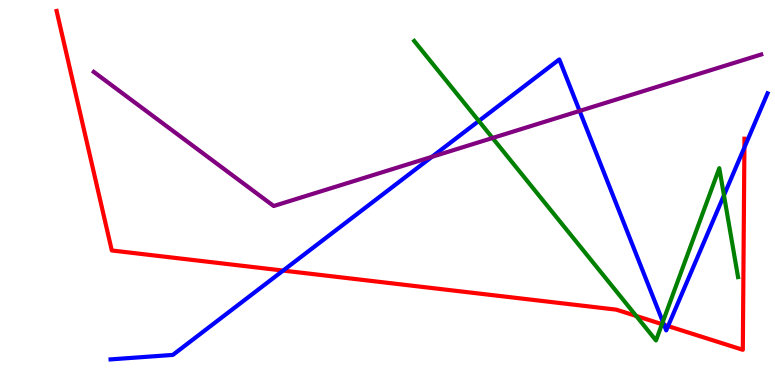[{'lines': ['blue', 'red'], 'intersections': [{'x': 3.65, 'y': 2.97}, {'x': 8.57, 'y': 1.56}, {'x': 8.62, 'y': 1.53}, {'x': 9.61, 'y': 6.17}]}, {'lines': ['green', 'red'], 'intersections': [{'x': 8.21, 'y': 1.79}, {'x': 8.54, 'y': 1.58}]}, {'lines': ['purple', 'red'], 'intersections': []}, {'lines': ['blue', 'green'], 'intersections': [{'x': 6.18, 'y': 6.86}, {'x': 8.55, 'y': 1.64}, {'x': 9.34, 'y': 4.93}]}, {'lines': ['blue', 'purple'], 'intersections': [{'x': 5.57, 'y': 5.93}, {'x': 7.48, 'y': 7.12}]}, {'lines': ['green', 'purple'], 'intersections': [{'x': 6.36, 'y': 6.42}]}]